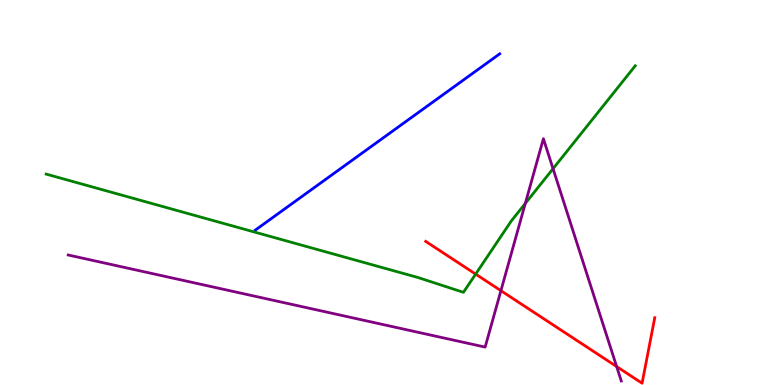[{'lines': ['blue', 'red'], 'intersections': []}, {'lines': ['green', 'red'], 'intersections': [{'x': 6.14, 'y': 2.88}]}, {'lines': ['purple', 'red'], 'intersections': [{'x': 6.46, 'y': 2.45}, {'x': 7.96, 'y': 0.479}]}, {'lines': ['blue', 'green'], 'intersections': []}, {'lines': ['blue', 'purple'], 'intersections': []}, {'lines': ['green', 'purple'], 'intersections': [{'x': 6.78, 'y': 4.72}, {'x': 7.14, 'y': 5.62}]}]